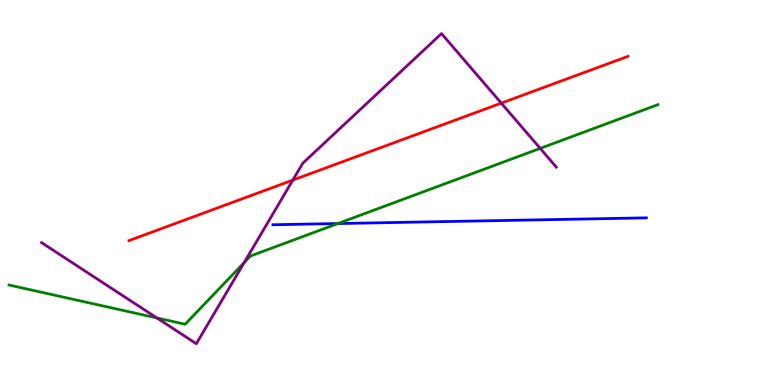[{'lines': ['blue', 'red'], 'intersections': []}, {'lines': ['green', 'red'], 'intersections': []}, {'lines': ['purple', 'red'], 'intersections': [{'x': 3.78, 'y': 5.32}, {'x': 6.47, 'y': 7.32}]}, {'lines': ['blue', 'green'], 'intersections': [{'x': 4.36, 'y': 4.19}]}, {'lines': ['blue', 'purple'], 'intersections': []}, {'lines': ['green', 'purple'], 'intersections': [{'x': 2.02, 'y': 1.74}, {'x': 3.15, 'y': 3.18}, {'x': 6.97, 'y': 6.15}]}]